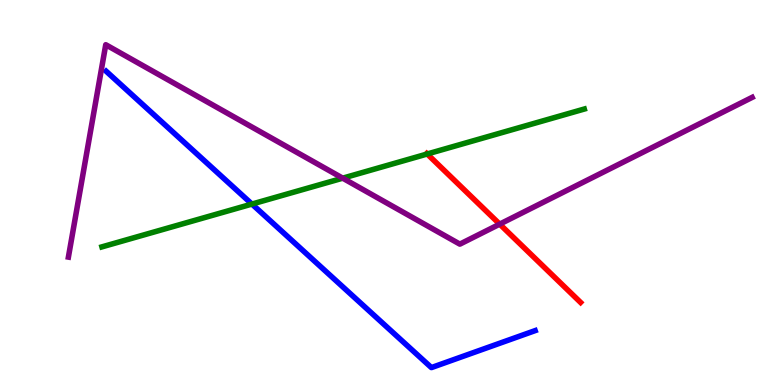[{'lines': ['blue', 'red'], 'intersections': []}, {'lines': ['green', 'red'], 'intersections': [{'x': 5.51, 'y': 6.0}]}, {'lines': ['purple', 'red'], 'intersections': [{'x': 6.45, 'y': 4.18}]}, {'lines': ['blue', 'green'], 'intersections': [{'x': 3.25, 'y': 4.7}]}, {'lines': ['blue', 'purple'], 'intersections': []}, {'lines': ['green', 'purple'], 'intersections': [{'x': 4.42, 'y': 5.37}]}]